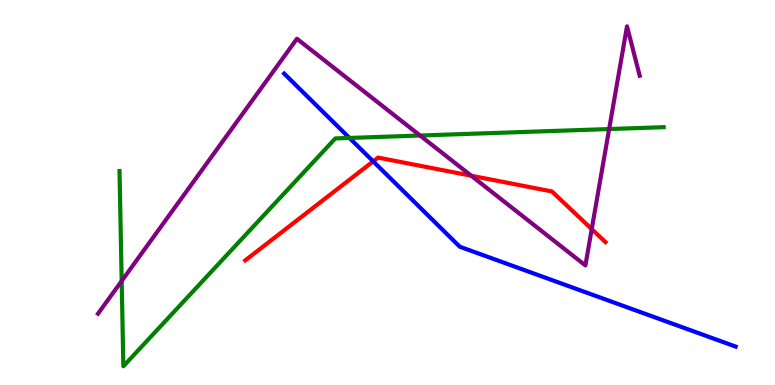[{'lines': ['blue', 'red'], 'intersections': [{'x': 4.82, 'y': 5.81}]}, {'lines': ['green', 'red'], 'intersections': []}, {'lines': ['purple', 'red'], 'intersections': [{'x': 6.08, 'y': 5.44}, {'x': 7.64, 'y': 4.05}]}, {'lines': ['blue', 'green'], 'intersections': [{'x': 4.51, 'y': 6.42}]}, {'lines': ['blue', 'purple'], 'intersections': []}, {'lines': ['green', 'purple'], 'intersections': [{'x': 1.57, 'y': 2.7}, {'x': 5.42, 'y': 6.48}, {'x': 7.86, 'y': 6.65}]}]